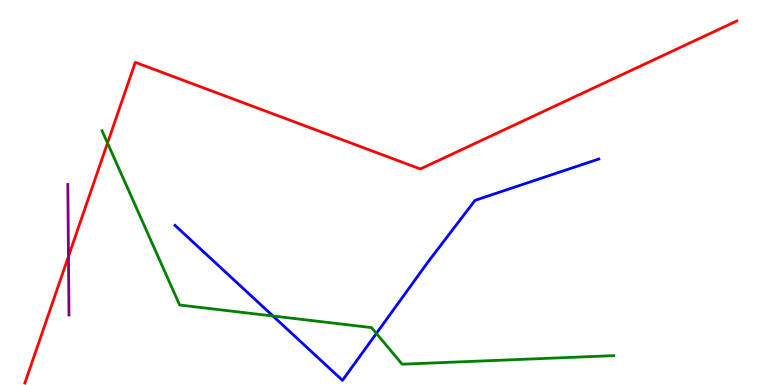[{'lines': ['blue', 'red'], 'intersections': []}, {'lines': ['green', 'red'], 'intersections': [{'x': 1.39, 'y': 6.29}]}, {'lines': ['purple', 'red'], 'intersections': [{'x': 0.883, 'y': 3.34}]}, {'lines': ['blue', 'green'], 'intersections': [{'x': 3.52, 'y': 1.79}, {'x': 4.86, 'y': 1.34}]}, {'lines': ['blue', 'purple'], 'intersections': []}, {'lines': ['green', 'purple'], 'intersections': []}]